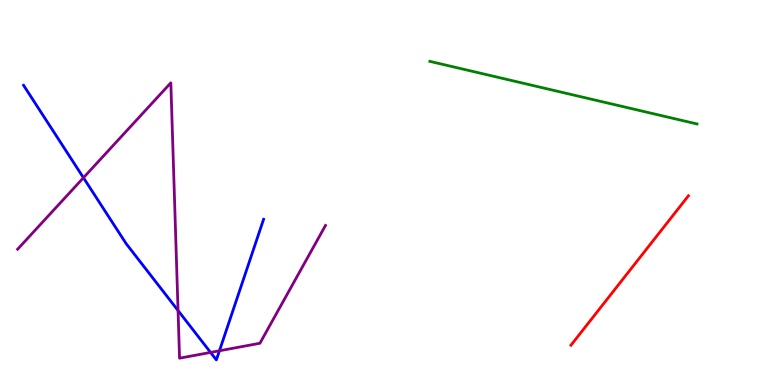[{'lines': ['blue', 'red'], 'intersections': []}, {'lines': ['green', 'red'], 'intersections': []}, {'lines': ['purple', 'red'], 'intersections': []}, {'lines': ['blue', 'green'], 'intersections': []}, {'lines': ['blue', 'purple'], 'intersections': [{'x': 1.08, 'y': 5.38}, {'x': 2.3, 'y': 1.93}, {'x': 2.72, 'y': 0.846}, {'x': 2.83, 'y': 0.889}]}, {'lines': ['green', 'purple'], 'intersections': []}]